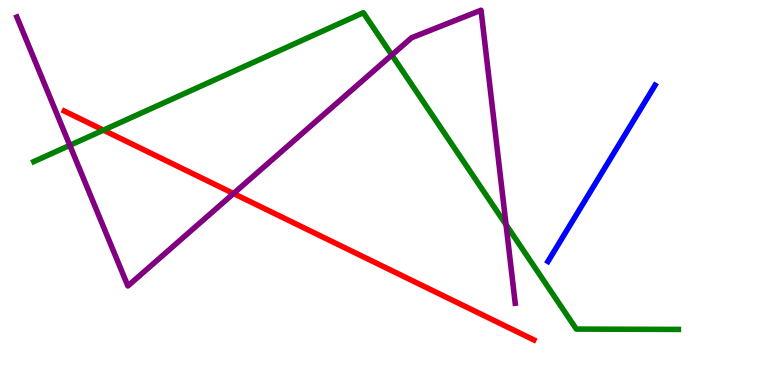[{'lines': ['blue', 'red'], 'intersections': []}, {'lines': ['green', 'red'], 'intersections': [{'x': 1.33, 'y': 6.62}]}, {'lines': ['purple', 'red'], 'intersections': [{'x': 3.01, 'y': 4.97}]}, {'lines': ['blue', 'green'], 'intersections': []}, {'lines': ['blue', 'purple'], 'intersections': []}, {'lines': ['green', 'purple'], 'intersections': [{'x': 0.901, 'y': 6.23}, {'x': 5.06, 'y': 8.57}, {'x': 6.53, 'y': 4.16}]}]